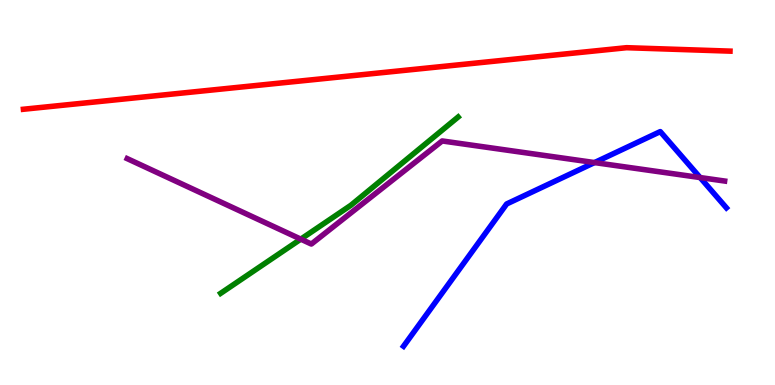[{'lines': ['blue', 'red'], 'intersections': []}, {'lines': ['green', 'red'], 'intersections': []}, {'lines': ['purple', 'red'], 'intersections': []}, {'lines': ['blue', 'green'], 'intersections': []}, {'lines': ['blue', 'purple'], 'intersections': [{'x': 7.67, 'y': 5.78}, {'x': 9.03, 'y': 5.39}]}, {'lines': ['green', 'purple'], 'intersections': [{'x': 3.88, 'y': 3.79}]}]